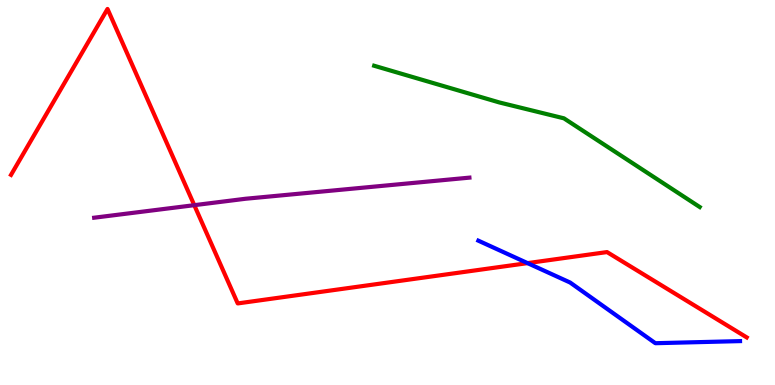[{'lines': ['blue', 'red'], 'intersections': [{'x': 6.81, 'y': 3.17}]}, {'lines': ['green', 'red'], 'intersections': []}, {'lines': ['purple', 'red'], 'intersections': [{'x': 2.51, 'y': 4.67}]}, {'lines': ['blue', 'green'], 'intersections': []}, {'lines': ['blue', 'purple'], 'intersections': []}, {'lines': ['green', 'purple'], 'intersections': []}]